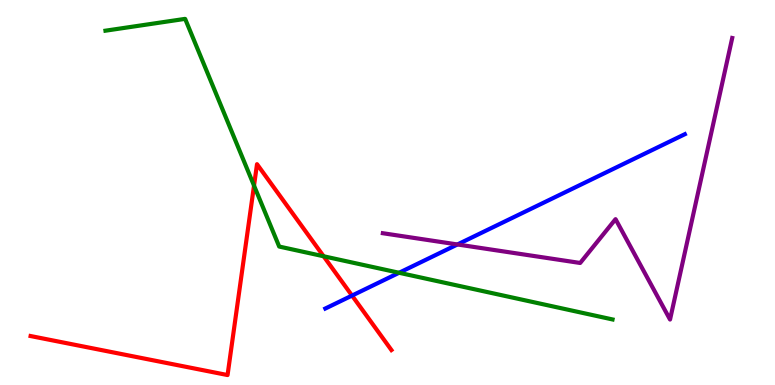[{'lines': ['blue', 'red'], 'intersections': [{'x': 4.54, 'y': 2.32}]}, {'lines': ['green', 'red'], 'intersections': [{'x': 3.28, 'y': 5.18}, {'x': 4.18, 'y': 3.34}]}, {'lines': ['purple', 'red'], 'intersections': []}, {'lines': ['blue', 'green'], 'intersections': [{'x': 5.15, 'y': 2.92}]}, {'lines': ['blue', 'purple'], 'intersections': [{'x': 5.9, 'y': 3.65}]}, {'lines': ['green', 'purple'], 'intersections': []}]